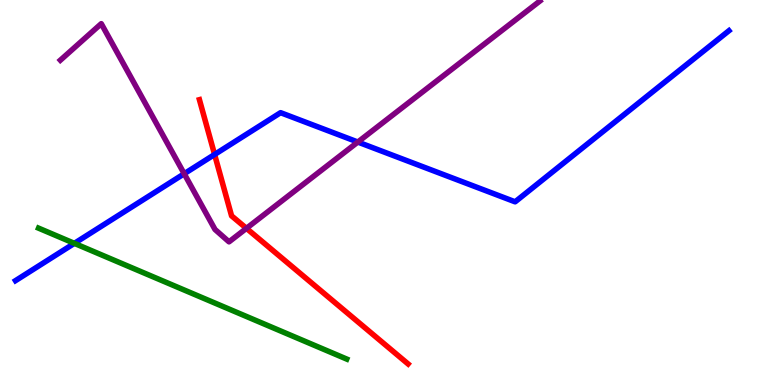[{'lines': ['blue', 'red'], 'intersections': [{'x': 2.77, 'y': 5.99}]}, {'lines': ['green', 'red'], 'intersections': []}, {'lines': ['purple', 'red'], 'intersections': [{'x': 3.18, 'y': 4.07}]}, {'lines': ['blue', 'green'], 'intersections': [{'x': 0.959, 'y': 3.68}]}, {'lines': ['blue', 'purple'], 'intersections': [{'x': 2.38, 'y': 5.49}, {'x': 4.62, 'y': 6.31}]}, {'lines': ['green', 'purple'], 'intersections': []}]